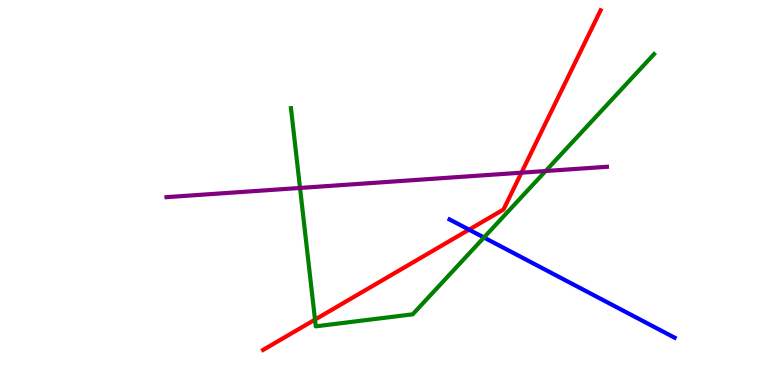[{'lines': ['blue', 'red'], 'intersections': [{'x': 6.05, 'y': 4.03}]}, {'lines': ['green', 'red'], 'intersections': [{'x': 4.06, 'y': 1.7}]}, {'lines': ['purple', 'red'], 'intersections': [{'x': 6.73, 'y': 5.51}]}, {'lines': ['blue', 'green'], 'intersections': [{'x': 6.24, 'y': 3.83}]}, {'lines': ['blue', 'purple'], 'intersections': []}, {'lines': ['green', 'purple'], 'intersections': [{'x': 3.87, 'y': 5.12}, {'x': 7.04, 'y': 5.56}]}]